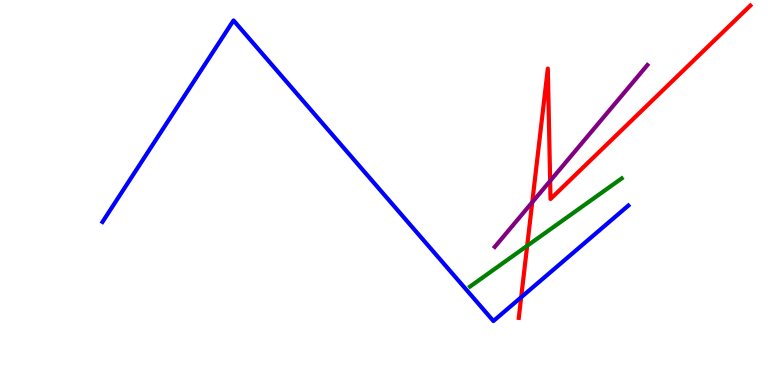[{'lines': ['blue', 'red'], 'intersections': [{'x': 6.72, 'y': 2.28}]}, {'lines': ['green', 'red'], 'intersections': [{'x': 6.8, 'y': 3.62}]}, {'lines': ['purple', 'red'], 'intersections': [{'x': 6.87, 'y': 4.75}, {'x': 7.1, 'y': 5.3}]}, {'lines': ['blue', 'green'], 'intersections': []}, {'lines': ['blue', 'purple'], 'intersections': []}, {'lines': ['green', 'purple'], 'intersections': []}]